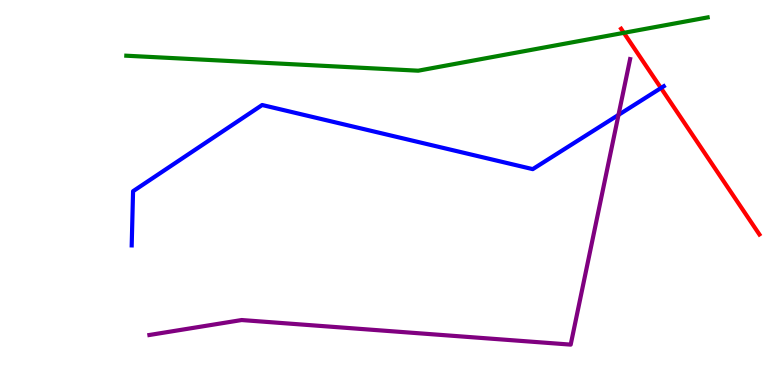[{'lines': ['blue', 'red'], 'intersections': [{'x': 8.53, 'y': 7.71}]}, {'lines': ['green', 'red'], 'intersections': [{'x': 8.05, 'y': 9.15}]}, {'lines': ['purple', 'red'], 'intersections': []}, {'lines': ['blue', 'green'], 'intersections': []}, {'lines': ['blue', 'purple'], 'intersections': [{'x': 7.98, 'y': 7.02}]}, {'lines': ['green', 'purple'], 'intersections': []}]